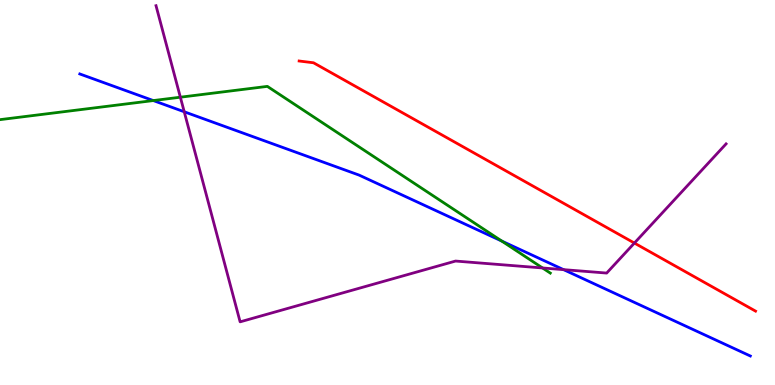[{'lines': ['blue', 'red'], 'intersections': []}, {'lines': ['green', 'red'], 'intersections': []}, {'lines': ['purple', 'red'], 'intersections': [{'x': 8.19, 'y': 3.69}]}, {'lines': ['blue', 'green'], 'intersections': [{'x': 1.98, 'y': 7.39}, {'x': 6.47, 'y': 3.74}]}, {'lines': ['blue', 'purple'], 'intersections': [{'x': 2.38, 'y': 7.1}, {'x': 7.27, 'y': 3.0}]}, {'lines': ['green', 'purple'], 'intersections': [{'x': 2.33, 'y': 7.48}, {'x': 7.0, 'y': 3.04}]}]